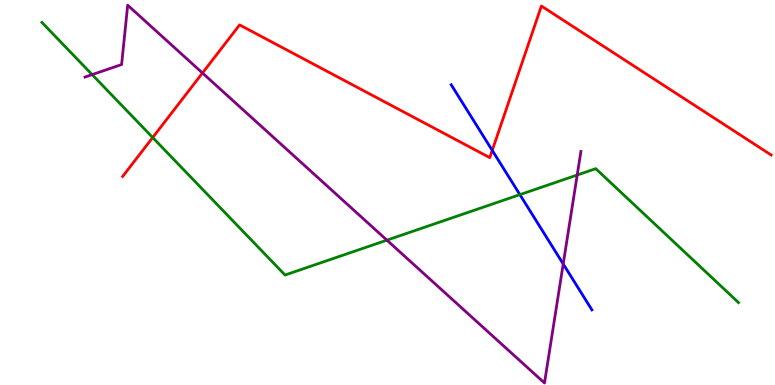[{'lines': ['blue', 'red'], 'intersections': [{'x': 6.35, 'y': 6.09}]}, {'lines': ['green', 'red'], 'intersections': [{'x': 1.97, 'y': 6.43}]}, {'lines': ['purple', 'red'], 'intersections': [{'x': 2.61, 'y': 8.1}]}, {'lines': ['blue', 'green'], 'intersections': [{'x': 6.71, 'y': 4.94}]}, {'lines': ['blue', 'purple'], 'intersections': [{'x': 7.27, 'y': 3.14}]}, {'lines': ['green', 'purple'], 'intersections': [{'x': 1.19, 'y': 8.06}, {'x': 4.99, 'y': 3.76}, {'x': 7.45, 'y': 5.45}]}]